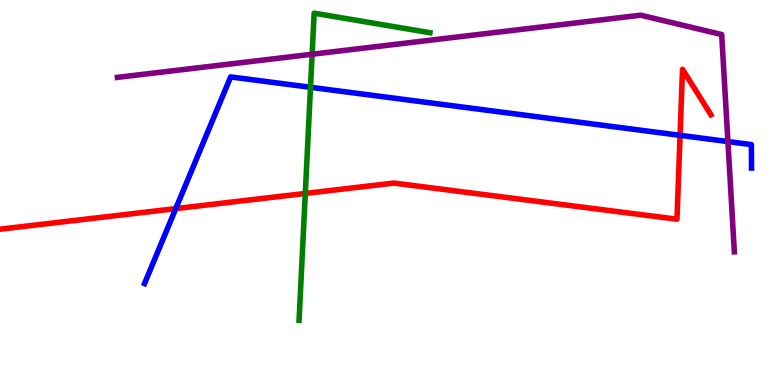[{'lines': ['blue', 'red'], 'intersections': [{'x': 2.27, 'y': 4.58}, {'x': 8.78, 'y': 6.48}]}, {'lines': ['green', 'red'], 'intersections': [{'x': 3.94, 'y': 4.98}]}, {'lines': ['purple', 'red'], 'intersections': []}, {'lines': ['blue', 'green'], 'intersections': [{'x': 4.01, 'y': 7.73}]}, {'lines': ['blue', 'purple'], 'intersections': [{'x': 9.39, 'y': 6.32}]}, {'lines': ['green', 'purple'], 'intersections': [{'x': 4.03, 'y': 8.59}]}]